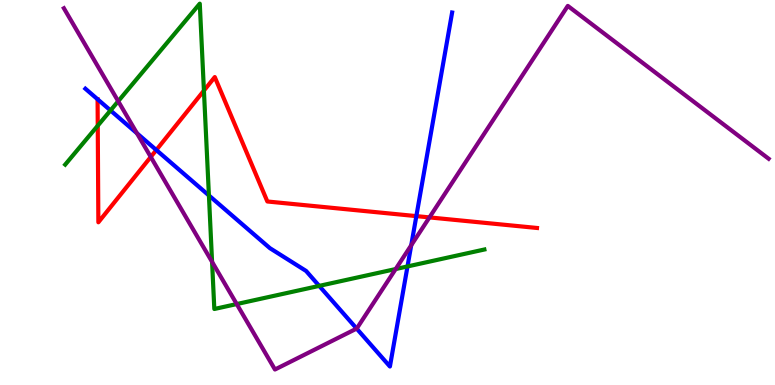[{'lines': ['blue', 'red'], 'intersections': [{'x': 2.02, 'y': 6.1}, {'x': 5.37, 'y': 4.39}]}, {'lines': ['green', 'red'], 'intersections': [{'x': 1.26, 'y': 6.74}, {'x': 2.63, 'y': 7.65}]}, {'lines': ['purple', 'red'], 'intersections': [{'x': 1.95, 'y': 5.92}, {'x': 5.54, 'y': 4.35}]}, {'lines': ['blue', 'green'], 'intersections': [{'x': 1.43, 'y': 7.13}, {'x': 2.7, 'y': 4.92}, {'x': 4.12, 'y': 2.57}, {'x': 5.26, 'y': 3.08}]}, {'lines': ['blue', 'purple'], 'intersections': [{'x': 1.77, 'y': 6.54}, {'x': 4.6, 'y': 1.47}, {'x': 5.31, 'y': 3.63}]}, {'lines': ['green', 'purple'], 'intersections': [{'x': 1.53, 'y': 7.37}, {'x': 2.74, 'y': 3.2}, {'x': 3.05, 'y': 2.1}, {'x': 5.11, 'y': 3.01}]}]